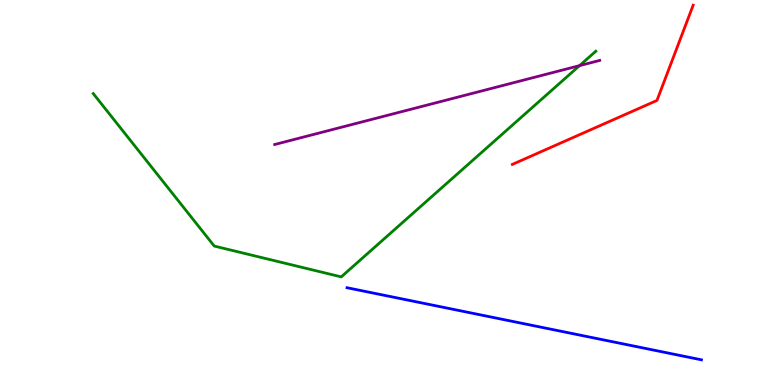[{'lines': ['blue', 'red'], 'intersections': []}, {'lines': ['green', 'red'], 'intersections': []}, {'lines': ['purple', 'red'], 'intersections': []}, {'lines': ['blue', 'green'], 'intersections': []}, {'lines': ['blue', 'purple'], 'intersections': []}, {'lines': ['green', 'purple'], 'intersections': [{'x': 7.48, 'y': 8.3}]}]